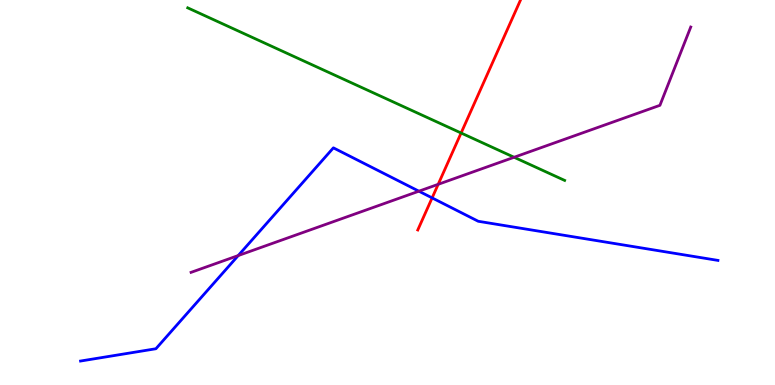[{'lines': ['blue', 'red'], 'intersections': [{'x': 5.58, 'y': 4.86}]}, {'lines': ['green', 'red'], 'intersections': [{'x': 5.95, 'y': 6.55}]}, {'lines': ['purple', 'red'], 'intersections': [{'x': 5.65, 'y': 5.21}]}, {'lines': ['blue', 'green'], 'intersections': []}, {'lines': ['blue', 'purple'], 'intersections': [{'x': 3.07, 'y': 3.36}, {'x': 5.41, 'y': 5.03}]}, {'lines': ['green', 'purple'], 'intersections': [{'x': 6.63, 'y': 5.92}]}]